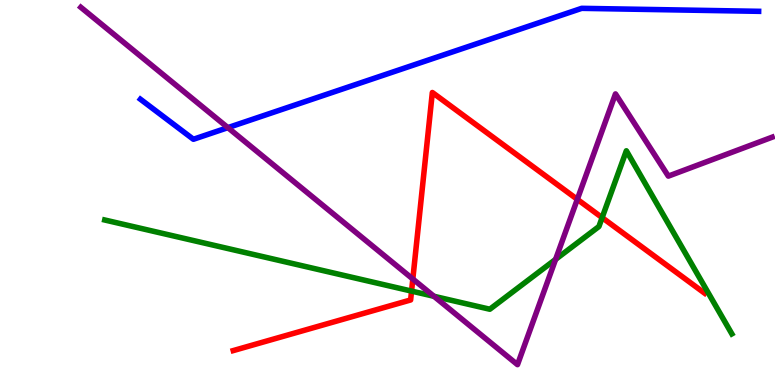[{'lines': ['blue', 'red'], 'intersections': []}, {'lines': ['green', 'red'], 'intersections': [{'x': 5.31, 'y': 2.44}, {'x': 7.77, 'y': 4.35}]}, {'lines': ['purple', 'red'], 'intersections': [{'x': 5.33, 'y': 2.75}, {'x': 7.45, 'y': 4.82}]}, {'lines': ['blue', 'green'], 'intersections': []}, {'lines': ['blue', 'purple'], 'intersections': [{'x': 2.94, 'y': 6.68}]}, {'lines': ['green', 'purple'], 'intersections': [{'x': 5.6, 'y': 2.3}, {'x': 7.17, 'y': 3.26}]}]